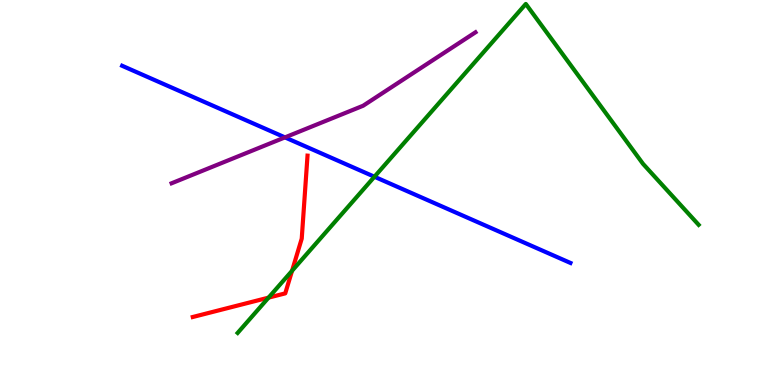[{'lines': ['blue', 'red'], 'intersections': []}, {'lines': ['green', 'red'], 'intersections': [{'x': 3.47, 'y': 2.27}, {'x': 3.77, 'y': 2.97}]}, {'lines': ['purple', 'red'], 'intersections': []}, {'lines': ['blue', 'green'], 'intersections': [{'x': 4.83, 'y': 5.41}]}, {'lines': ['blue', 'purple'], 'intersections': [{'x': 3.68, 'y': 6.43}]}, {'lines': ['green', 'purple'], 'intersections': []}]